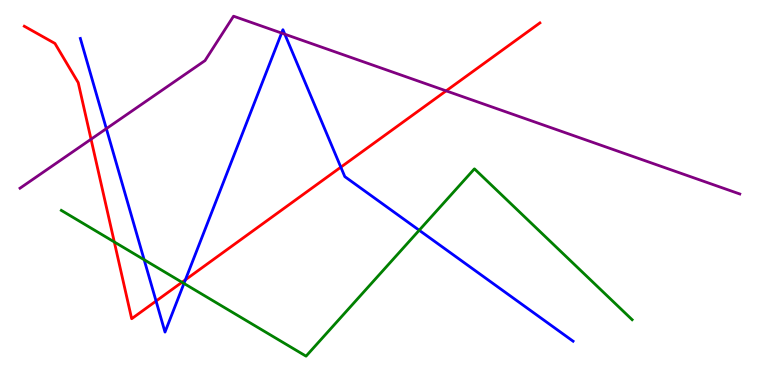[{'lines': ['blue', 'red'], 'intersections': [{'x': 2.01, 'y': 2.18}, {'x': 2.39, 'y': 2.73}, {'x': 4.4, 'y': 5.66}]}, {'lines': ['green', 'red'], 'intersections': [{'x': 1.47, 'y': 3.72}, {'x': 2.35, 'y': 2.67}]}, {'lines': ['purple', 'red'], 'intersections': [{'x': 1.17, 'y': 6.38}, {'x': 5.76, 'y': 7.64}]}, {'lines': ['blue', 'green'], 'intersections': [{'x': 1.86, 'y': 3.25}, {'x': 2.37, 'y': 2.64}, {'x': 5.41, 'y': 4.02}]}, {'lines': ['blue', 'purple'], 'intersections': [{'x': 1.37, 'y': 6.66}, {'x': 3.63, 'y': 9.14}, {'x': 3.67, 'y': 9.11}]}, {'lines': ['green', 'purple'], 'intersections': []}]